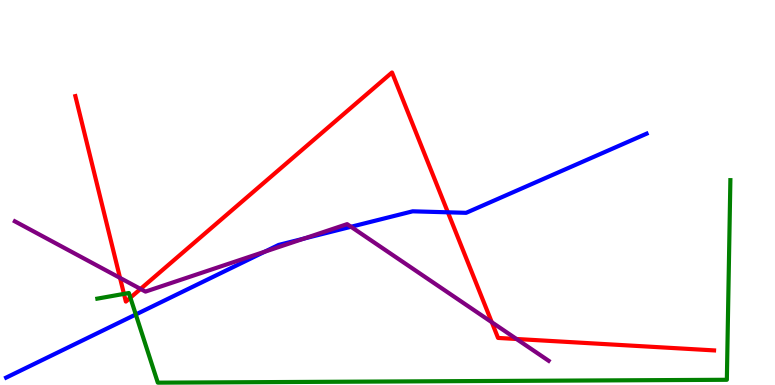[{'lines': ['blue', 'red'], 'intersections': [{'x': 5.78, 'y': 4.49}]}, {'lines': ['green', 'red'], 'intersections': [{'x': 1.6, 'y': 2.37}, {'x': 1.68, 'y': 2.27}]}, {'lines': ['purple', 'red'], 'intersections': [{'x': 1.55, 'y': 2.78}, {'x': 1.81, 'y': 2.5}, {'x': 6.35, 'y': 1.63}, {'x': 6.66, 'y': 1.19}]}, {'lines': ['blue', 'green'], 'intersections': [{'x': 1.75, 'y': 1.83}]}, {'lines': ['blue', 'purple'], 'intersections': [{'x': 3.42, 'y': 3.46}, {'x': 3.92, 'y': 3.8}, {'x': 4.53, 'y': 4.11}]}, {'lines': ['green', 'purple'], 'intersections': []}]